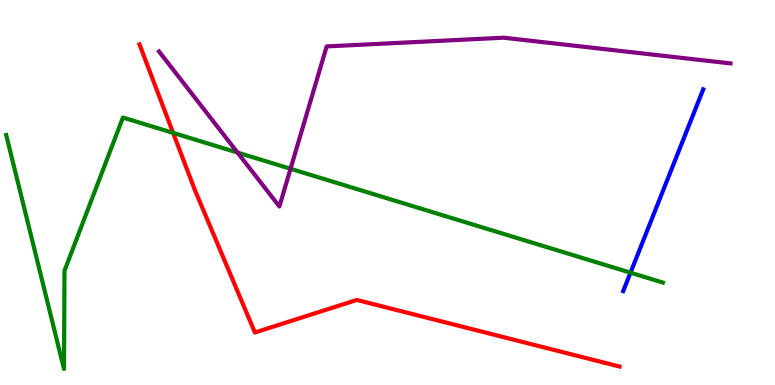[{'lines': ['blue', 'red'], 'intersections': []}, {'lines': ['green', 'red'], 'intersections': [{'x': 2.23, 'y': 6.55}]}, {'lines': ['purple', 'red'], 'intersections': []}, {'lines': ['blue', 'green'], 'intersections': [{'x': 8.14, 'y': 2.92}]}, {'lines': ['blue', 'purple'], 'intersections': []}, {'lines': ['green', 'purple'], 'intersections': [{'x': 3.06, 'y': 6.04}, {'x': 3.75, 'y': 5.62}]}]